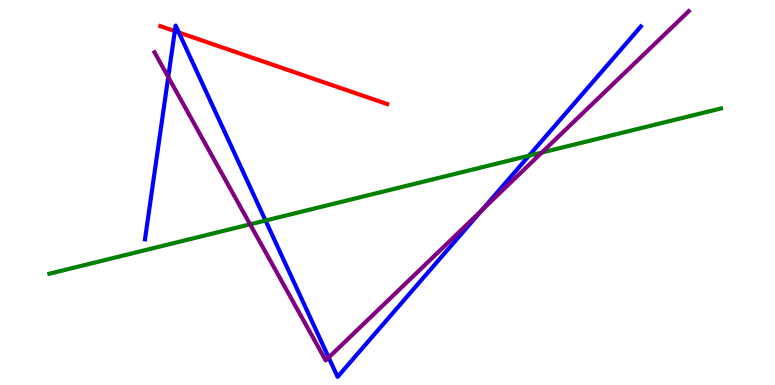[{'lines': ['blue', 'red'], 'intersections': [{'x': 2.26, 'y': 9.19}, {'x': 2.31, 'y': 9.16}]}, {'lines': ['green', 'red'], 'intersections': []}, {'lines': ['purple', 'red'], 'intersections': []}, {'lines': ['blue', 'green'], 'intersections': [{'x': 3.43, 'y': 4.27}, {'x': 6.83, 'y': 5.96}]}, {'lines': ['blue', 'purple'], 'intersections': [{'x': 2.17, 'y': 8.0}, {'x': 4.24, 'y': 0.713}, {'x': 6.22, 'y': 4.54}]}, {'lines': ['green', 'purple'], 'intersections': [{'x': 3.23, 'y': 4.17}, {'x': 6.99, 'y': 6.04}]}]